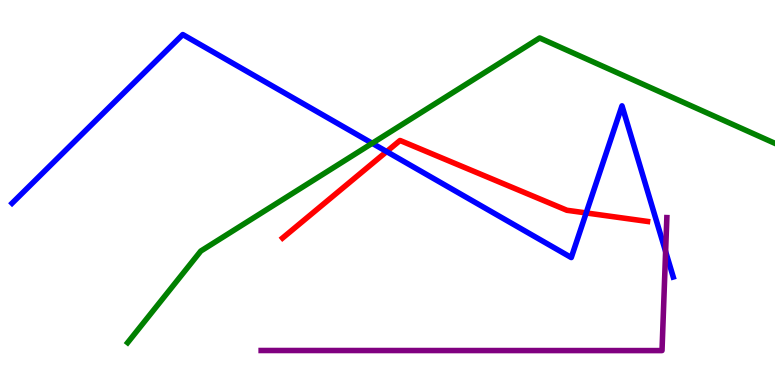[{'lines': ['blue', 'red'], 'intersections': [{'x': 4.99, 'y': 6.06}, {'x': 7.56, 'y': 4.47}]}, {'lines': ['green', 'red'], 'intersections': []}, {'lines': ['purple', 'red'], 'intersections': []}, {'lines': ['blue', 'green'], 'intersections': [{'x': 4.8, 'y': 6.28}]}, {'lines': ['blue', 'purple'], 'intersections': [{'x': 8.59, 'y': 3.47}]}, {'lines': ['green', 'purple'], 'intersections': []}]